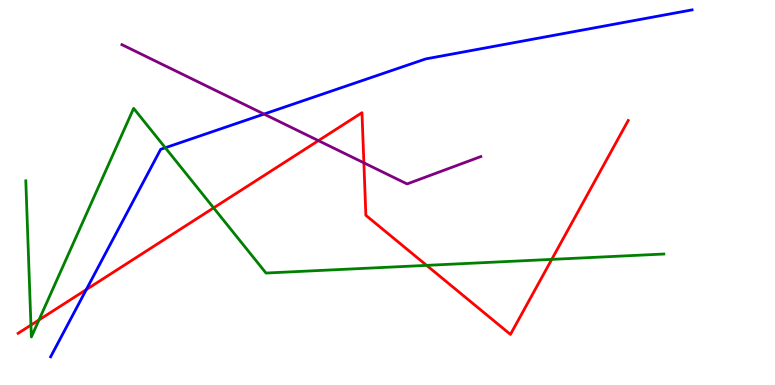[{'lines': ['blue', 'red'], 'intersections': [{'x': 1.11, 'y': 2.48}]}, {'lines': ['green', 'red'], 'intersections': [{'x': 0.399, 'y': 1.56}, {'x': 0.503, 'y': 1.69}, {'x': 2.76, 'y': 4.6}, {'x': 5.5, 'y': 3.11}, {'x': 7.12, 'y': 3.26}]}, {'lines': ['purple', 'red'], 'intersections': [{'x': 4.11, 'y': 6.35}, {'x': 4.7, 'y': 5.77}]}, {'lines': ['blue', 'green'], 'intersections': [{'x': 2.13, 'y': 6.16}]}, {'lines': ['blue', 'purple'], 'intersections': [{'x': 3.41, 'y': 7.04}]}, {'lines': ['green', 'purple'], 'intersections': []}]